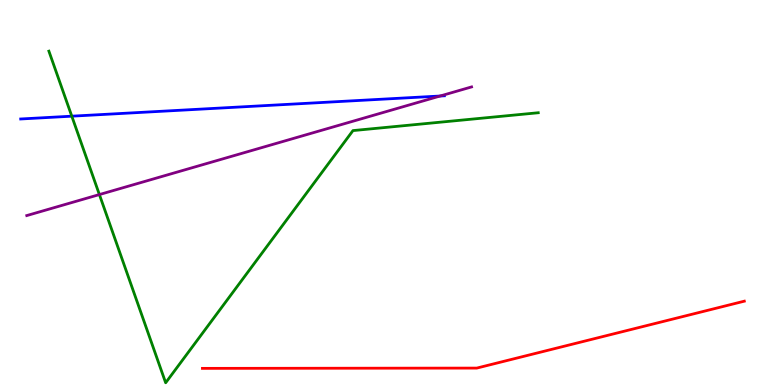[{'lines': ['blue', 'red'], 'intersections': []}, {'lines': ['green', 'red'], 'intersections': []}, {'lines': ['purple', 'red'], 'intersections': []}, {'lines': ['blue', 'green'], 'intersections': [{'x': 0.926, 'y': 6.98}]}, {'lines': ['blue', 'purple'], 'intersections': [{'x': 5.68, 'y': 7.51}]}, {'lines': ['green', 'purple'], 'intersections': [{'x': 1.28, 'y': 4.95}]}]